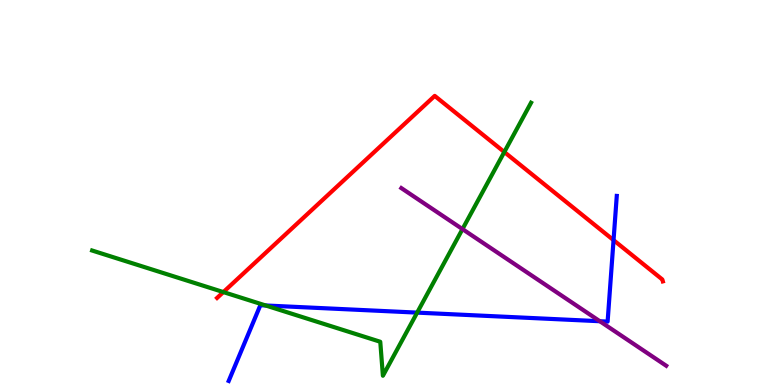[{'lines': ['blue', 'red'], 'intersections': [{'x': 7.92, 'y': 3.76}]}, {'lines': ['green', 'red'], 'intersections': [{'x': 2.88, 'y': 2.41}, {'x': 6.51, 'y': 6.05}]}, {'lines': ['purple', 'red'], 'intersections': []}, {'lines': ['blue', 'green'], 'intersections': [{'x': 3.43, 'y': 2.07}, {'x': 5.38, 'y': 1.88}]}, {'lines': ['blue', 'purple'], 'intersections': [{'x': 7.74, 'y': 1.66}]}, {'lines': ['green', 'purple'], 'intersections': [{'x': 5.97, 'y': 4.05}]}]